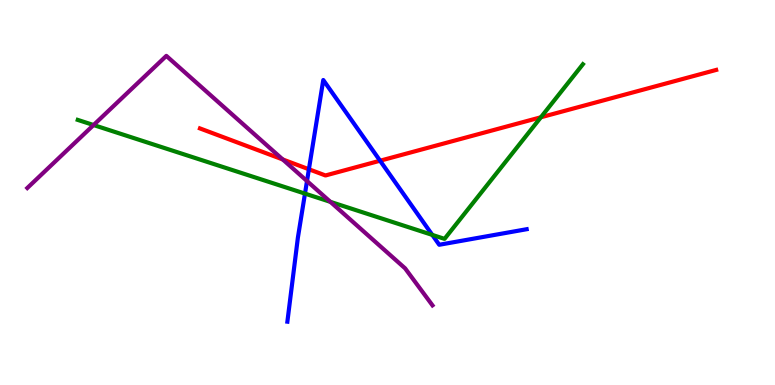[{'lines': ['blue', 'red'], 'intersections': [{'x': 3.99, 'y': 5.6}, {'x': 4.9, 'y': 5.83}]}, {'lines': ['green', 'red'], 'intersections': [{'x': 6.98, 'y': 6.95}]}, {'lines': ['purple', 'red'], 'intersections': [{'x': 3.65, 'y': 5.86}]}, {'lines': ['blue', 'green'], 'intersections': [{'x': 3.94, 'y': 4.97}, {'x': 5.58, 'y': 3.9}]}, {'lines': ['blue', 'purple'], 'intersections': [{'x': 3.96, 'y': 5.3}]}, {'lines': ['green', 'purple'], 'intersections': [{'x': 1.21, 'y': 6.75}, {'x': 4.26, 'y': 4.76}]}]